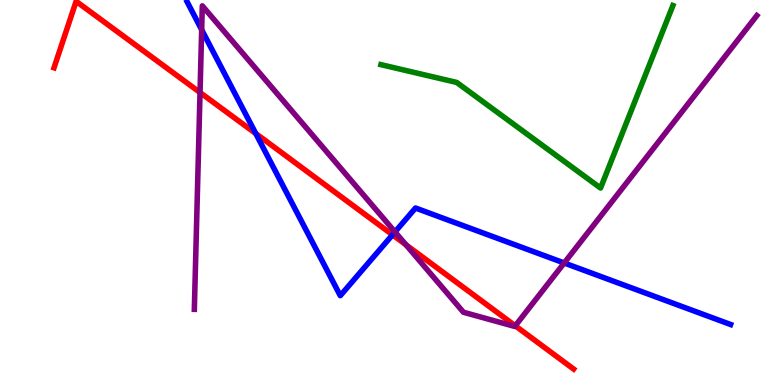[{'lines': ['blue', 'red'], 'intersections': [{'x': 3.3, 'y': 6.53}, {'x': 5.06, 'y': 3.9}]}, {'lines': ['green', 'red'], 'intersections': []}, {'lines': ['purple', 'red'], 'intersections': [{'x': 2.58, 'y': 7.6}, {'x': 5.24, 'y': 3.64}, {'x': 6.65, 'y': 1.54}]}, {'lines': ['blue', 'green'], 'intersections': []}, {'lines': ['blue', 'purple'], 'intersections': [{'x': 2.6, 'y': 9.23}, {'x': 5.1, 'y': 3.98}, {'x': 7.28, 'y': 3.17}]}, {'lines': ['green', 'purple'], 'intersections': []}]